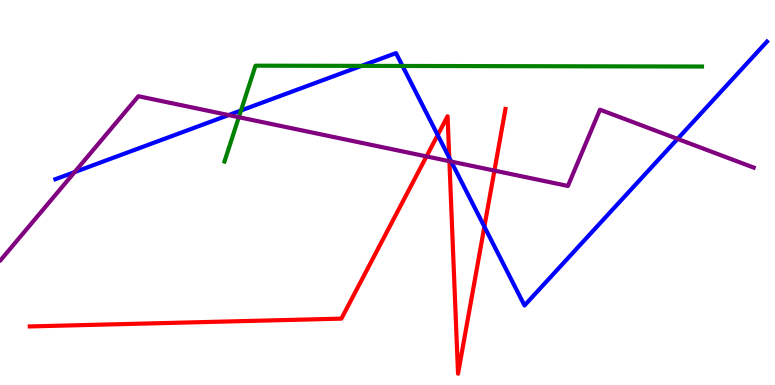[{'lines': ['blue', 'red'], 'intersections': [{'x': 5.65, 'y': 6.49}, {'x': 5.8, 'y': 5.9}, {'x': 6.25, 'y': 4.11}]}, {'lines': ['green', 'red'], 'intersections': []}, {'lines': ['purple', 'red'], 'intersections': [{'x': 5.5, 'y': 5.94}, {'x': 5.8, 'y': 5.81}, {'x': 6.38, 'y': 5.57}]}, {'lines': ['blue', 'green'], 'intersections': [{'x': 3.11, 'y': 7.13}, {'x': 4.66, 'y': 8.29}, {'x': 5.19, 'y': 8.29}]}, {'lines': ['blue', 'purple'], 'intersections': [{'x': 0.963, 'y': 5.53}, {'x': 2.95, 'y': 7.01}, {'x': 5.82, 'y': 5.8}, {'x': 8.74, 'y': 6.39}]}, {'lines': ['green', 'purple'], 'intersections': [{'x': 3.08, 'y': 6.96}]}]